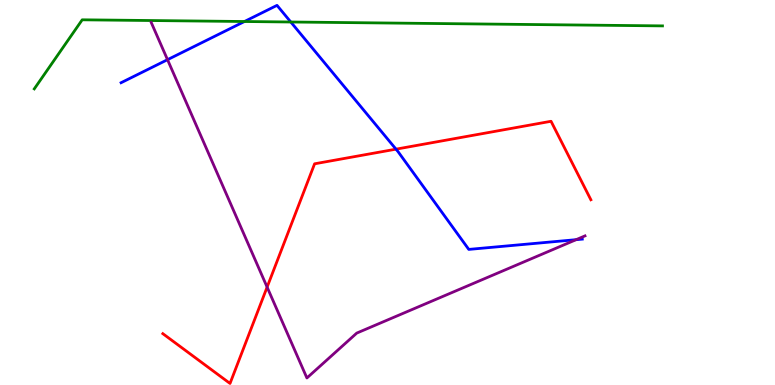[{'lines': ['blue', 'red'], 'intersections': [{'x': 5.11, 'y': 6.13}]}, {'lines': ['green', 'red'], 'intersections': []}, {'lines': ['purple', 'red'], 'intersections': [{'x': 3.45, 'y': 2.54}]}, {'lines': ['blue', 'green'], 'intersections': [{'x': 3.15, 'y': 9.44}, {'x': 3.75, 'y': 9.43}]}, {'lines': ['blue', 'purple'], 'intersections': [{'x': 2.16, 'y': 8.45}, {'x': 7.43, 'y': 3.77}]}, {'lines': ['green', 'purple'], 'intersections': []}]